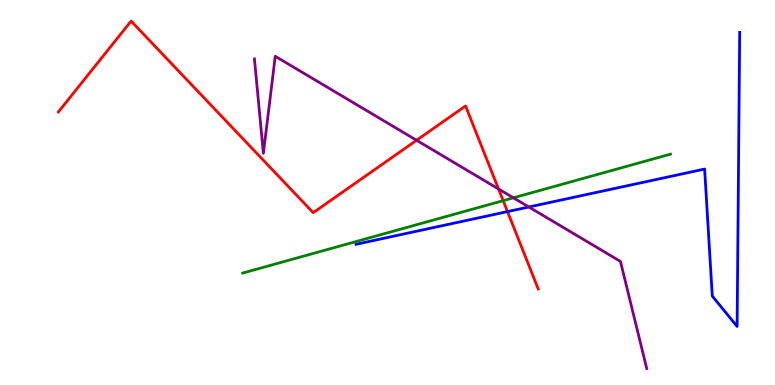[{'lines': ['blue', 'red'], 'intersections': [{'x': 6.55, 'y': 4.5}]}, {'lines': ['green', 'red'], 'intersections': [{'x': 6.49, 'y': 4.79}]}, {'lines': ['purple', 'red'], 'intersections': [{'x': 5.38, 'y': 6.36}, {'x': 6.43, 'y': 5.09}]}, {'lines': ['blue', 'green'], 'intersections': []}, {'lines': ['blue', 'purple'], 'intersections': [{'x': 6.82, 'y': 4.62}]}, {'lines': ['green', 'purple'], 'intersections': [{'x': 6.62, 'y': 4.86}]}]